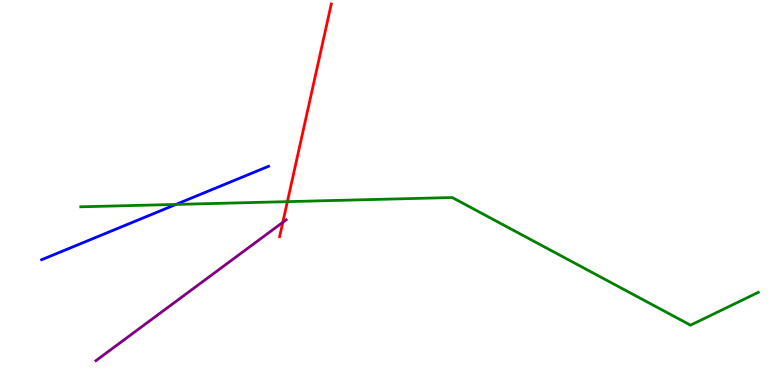[{'lines': ['blue', 'red'], 'intersections': []}, {'lines': ['green', 'red'], 'intersections': [{'x': 3.71, 'y': 4.76}]}, {'lines': ['purple', 'red'], 'intersections': [{'x': 3.65, 'y': 4.22}]}, {'lines': ['blue', 'green'], 'intersections': [{'x': 2.27, 'y': 4.69}]}, {'lines': ['blue', 'purple'], 'intersections': []}, {'lines': ['green', 'purple'], 'intersections': []}]